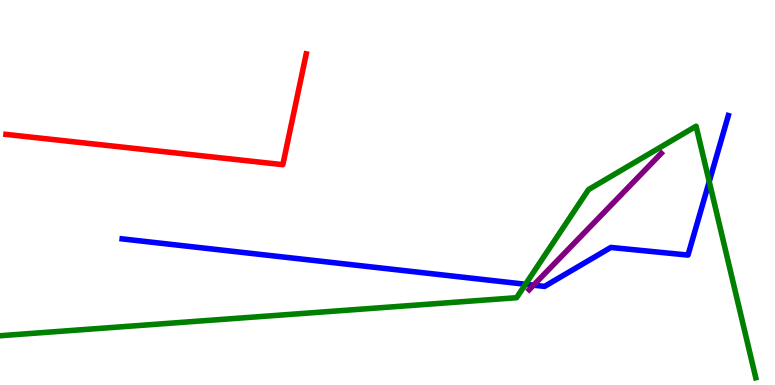[{'lines': ['blue', 'red'], 'intersections': []}, {'lines': ['green', 'red'], 'intersections': []}, {'lines': ['purple', 'red'], 'intersections': []}, {'lines': ['blue', 'green'], 'intersections': [{'x': 6.78, 'y': 2.62}, {'x': 9.15, 'y': 5.28}]}, {'lines': ['blue', 'purple'], 'intersections': [{'x': 6.88, 'y': 2.59}]}, {'lines': ['green', 'purple'], 'intersections': []}]